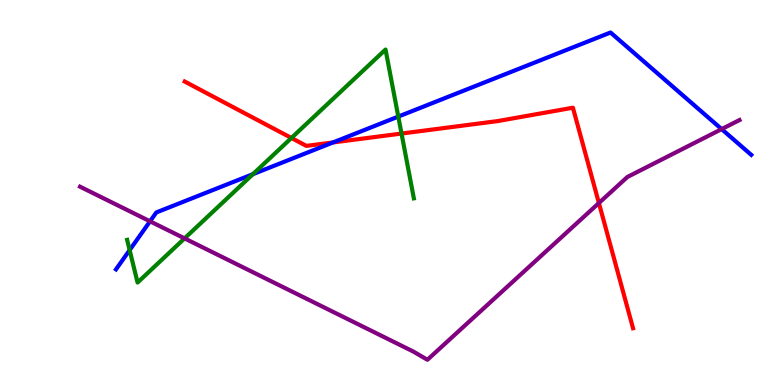[{'lines': ['blue', 'red'], 'intersections': [{'x': 4.3, 'y': 6.3}]}, {'lines': ['green', 'red'], 'intersections': [{'x': 3.76, 'y': 6.42}, {'x': 5.18, 'y': 6.53}]}, {'lines': ['purple', 'red'], 'intersections': [{'x': 7.73, 'y': 4.73}]}, {'lines': ['blue', 'green'], 'intersections': [{'x': 1.67, 'y': 3.5}, {'x': 3.26, 'y': 5.48}, {'x': 5.14, 'y': 6.97}]}, {'lines': ['blue', 'purple'], 'intersections': [{'x': 1.94, 'y': 4.25}, {'x': 9.31, 'y': 6.65}]}, {'lines': ['green', 'purple'], 'intersections': [{'x': 2.38, 'y': 3.81}]}]